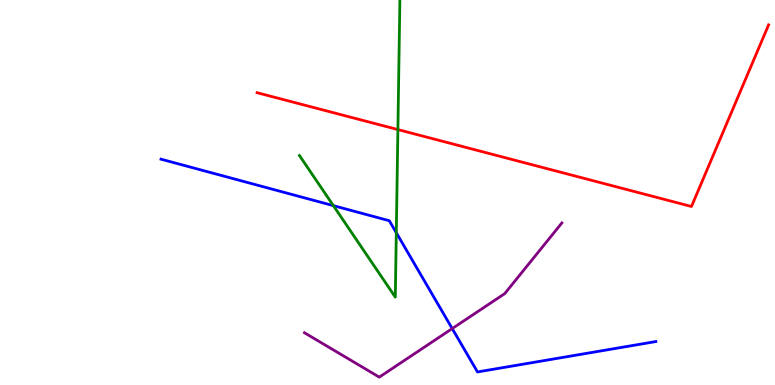[{'lines': ['blue', 'red'], 'intersections': []}, {'lines': ['green', 'red'], 'intersections': [{'x': 5.13, 'y': 6.63}]}, {'lines': ['purple', 'red'], 'intersections': []}, {'lines': ['blue', 'green'], 'intersections': [{'x': 4.3, 'y': 4.66}, {'x': 5.11, 'y': 3.95}]}, {'lines': ['blue', 'purple'], 'intersections': [{'x': 5.83, 'y': 1.47}]}, {'lines': ['green', 'purple'], 'intersections': []}]